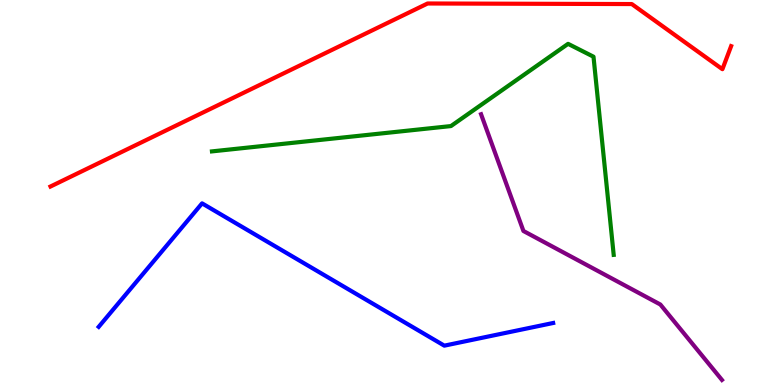[{'lines': ['blue', 'red'], 'intersections': []}, {'lines': ['green', 'red'], 'intersections': []}, {'lines': ['purple', 'red'], 'intersections': []}, {'lines': ['blue', 'green'], 'intersections': []}, {'lines': ['blue', 'purple'], 'intersections': []}, {'lines': ['green', 'purple'], 'intersections': []}]